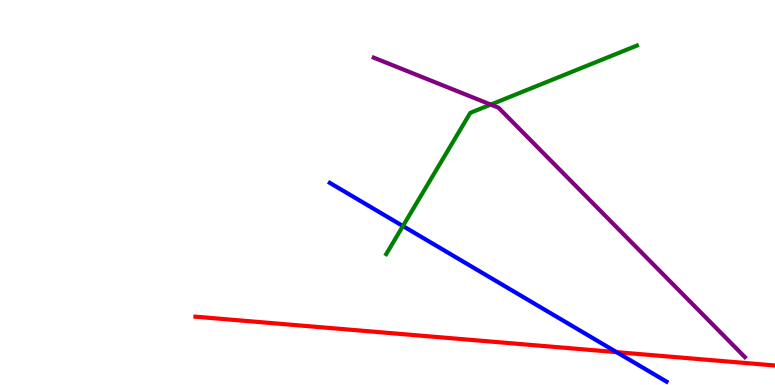[{'lines': ['blue', 'red'], 'intersections': [{'x': 7.96, 'y': 0.853}]}, {'lines': ['green', 'red'], 'intersections': []}, {'lines': ['purple', 'red'], 'intersections': []}, {'lines': ['blue', 'green'], 'intersections': [{'x': 5.2, 'y': 4.13}]}, {'lines': ['blue', 'purple'], 'intersections': []}, {'lines': ['green', 'purple'], 'intersections': [{'x': 6.33, 'y': 7.28}]}]